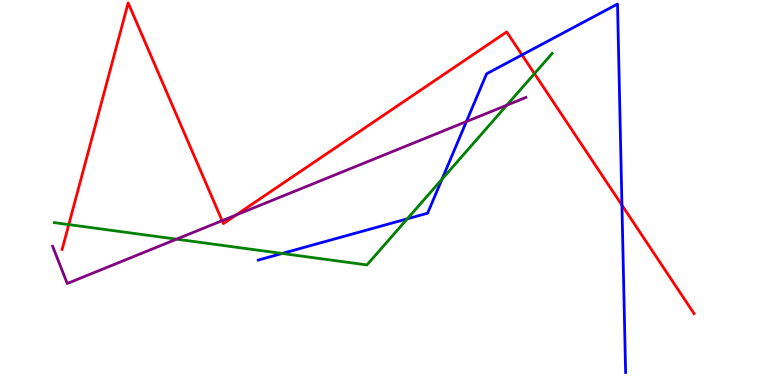[{'lines': ['blue', 'red'], 'intersections': [{'x': 6.74, 'y': 8.57}, {'x': 8.03, 'y': 4.67}]}, {'lines': ['green', 'red'], 'intersections': [{'x': 0.888, 'y': 4.17}, {'x': 6.9, 'y': 8.09}]}, {'lines': ['purple', 'red'], 'intersections': [{'x': 2.87, 'y': 4.27}, {'x': 3.05, 'y': 4.42}]}, {'lines': ['blue', 'green'], 'intersections': [{'x': 3.64, 'y': 3.42}, {'x': 5.26, 'y': 4.32}, {'x': 5.7, 'y': 5.35}]}, {'lines': ['blue', 'purple'], 'intersections': [{'x': 6.02, 'y': 6.84}]}, {'lines': ['green', 'purple'], 'intersections': [{'x': 2.28, 'y': 3.79}, {'x': 6.54, 'y': 7.27}]}]